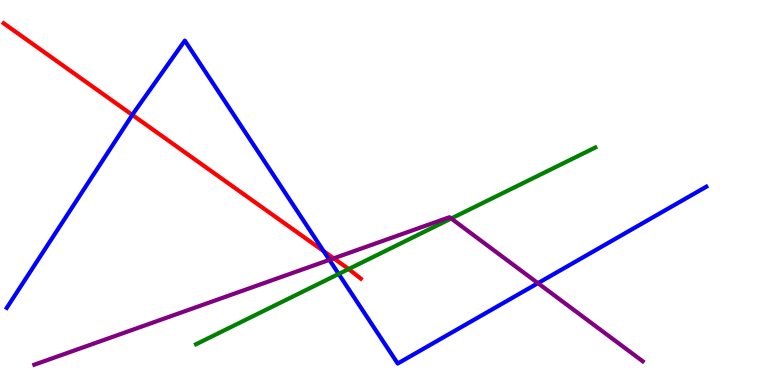[{'lines': ['blue', 'red'], 'intersections': [{'x': 1.71, 'y': 7.02}, {'x': 4.18, 'y': 3.48}]}, {'lines': ['green', 'red'], 'intersections': [{'x': 4.5, 'y': 3.01}]}, {'lines': ['purple', 'red'], 'intersections': [{'x': 4.31, 'y': 3.29}]}, {'lines': ['blue', 'green'], 'intersections': [{'x': 4.37, 'y': 2.88}]}, {'lines': ['blue', 'purple'], 'intersections': [{'x': 4.25, 'y': 3.25}, {'x': 6.94, 'y': 2.64}]}, {'lines': ['green', 'purple'], 'intersections': [{'x': 5.82, 'y': 4.32}]}]